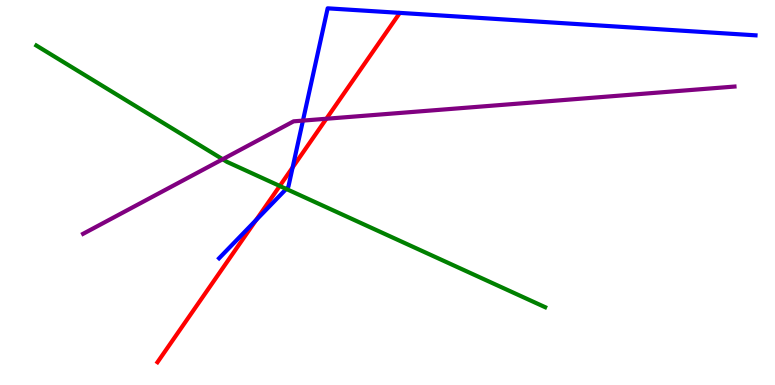[{'lines': ['blue', 'red'], 'intersections': [{'x': 3.3, 'y': 4.28}, {'x': 3.78, 'y': 5.65}]}, {'lines': ['green', 'red'], 'intersections': [{'x': 3.61, 'y': 5.17}]}, {'lines': ['purple', 'red'], 'intersections': [{'x': 4.21, 'y': 6.92}]}, {'lines': ['blue', 'green'], 'intersections': [{'x': 3.69, 'y': 5.09}]}, {'lines': ['blue', 'purple'], 'intersections': [{'x': 3.91, 'y': 6.87}]}, {'lines': ['green', 'purple'], 'intersections': [{'x': 2.87, 'y': 5.86}]}]